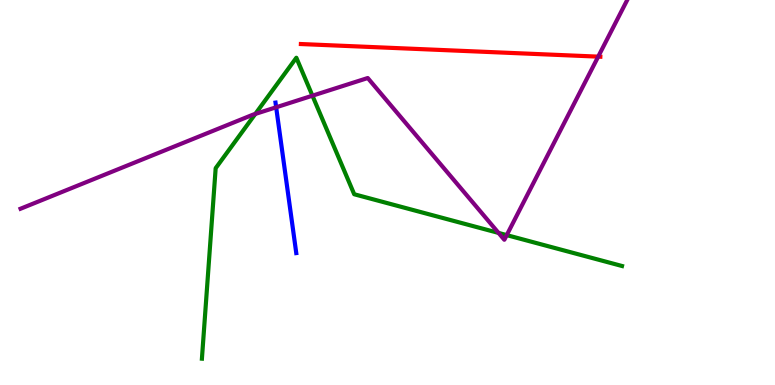[{'lines': ['blue', 'red'], 'intersections': []}, {'lines': ['green', 'red'], 'intersections': []}, {'lines': ['purple', 'red'], 'intersections': [{'x': 7.72, 'y': 8.53}]}, {'lines': ['blue', 'green'], 'intersections': []}, {'lines': ['blue', 'purple'], 'intersections': [{'x': 3.56, 'y': 7.21}]}, {'lines': ['green', 'purple'], 'intersections': [{'x': 3.29, 'y': 7.04}, {'x': 4.03, 'y': 7.51}, {'x': 6.43, 'y': 3.95}, {'x': 6.54, 'y': 3.89}]}]